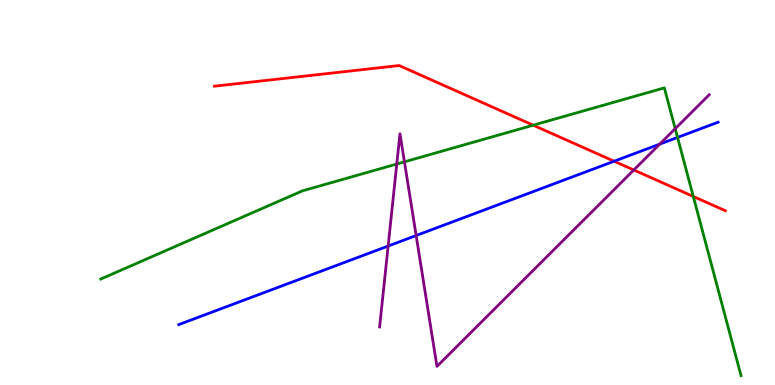[{'lines': ['blue', 'red'], 'intersections': [{'x': 7.92, 'y': 5.81}]}, {'lines': ['green', 'red'], 'intersections': [{'x': 6.88, 'y': 6.75}, {'x': 8.95, 'y': 4.9}]}, {'lines': ['purple', 'red'], 'intersections': [{'x': 8.18, 'y': 5.58}]}, {'lines': ['blue', 'green'], 'intersections': [{'x': 8.74, 'y': 6.43}]}, {'lines': ['blue', 'purple'], 'intersections': [{'x': 5.01, 'y': 3.61}, {'x': 5.37, 'y': 3.88}, {'x': 8.51, 'y': 6.26}]}, {'lines': ['green', 'purple'], 'intersections': [{'x': 5.12, 'y': 5.74}, {'x': 5.22, 'y': 5.8}, {'x': 8.71, 'y': 6.66}]}]